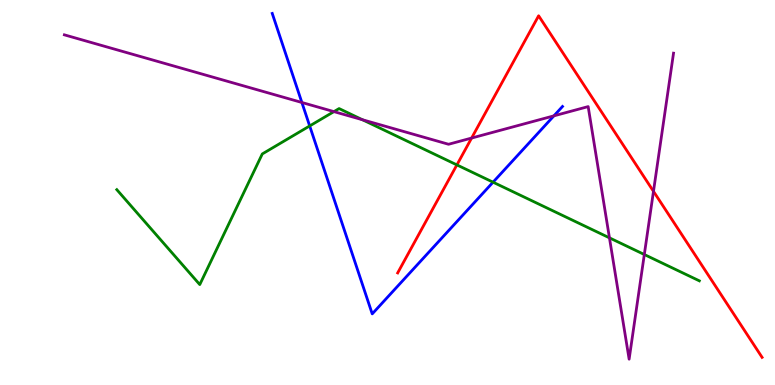[{'lines': ['blue', 'red'], 'intersections': []}, {'lines': ['green', 'red'], 'intersections': [{'x': 5.9, 'y': 5.72}]}, {'lines': ['purple', 'red'], 'intersections': [{'x': 6.09, 'y': 6.41}, {'x': 8.43, 'y': 5.03}]}, {'lines': ['blue', 'green'], 'intersections': [{'x': 4.0, 'y': 6.73}, {'x': 6.36, 'y': 5.27}]}, {'lines': ['blue', 'purple'], 'intersections': [{'x': 3.9, 'y': 7.34}, {'x': 7.15, 'y': 6.99}]}, {'lines': ['green', 'purple'], 'intersections': [{'x': 4.31, 'y': 7.1}, {'x': 4.68, 'y': 6.89}, {'x': 7.86, 'y': 3.82}, {'x': 8.31, 'y': 3.39}]}]